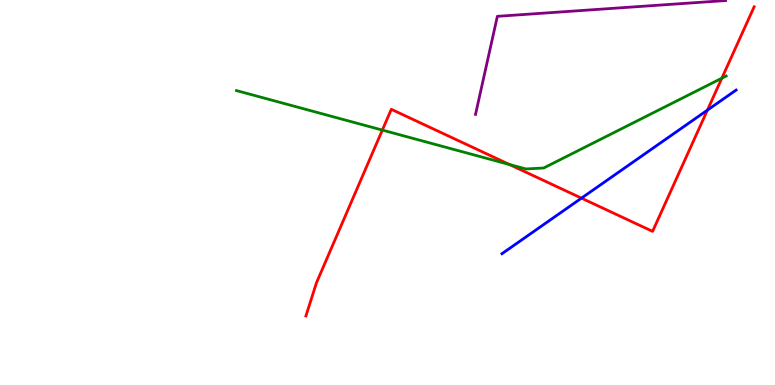[{'lines': ['blue', 'red'], 'intersections': [{'x': 7.5, 'y': 4.85}, {'x': 9.13, 'y': 7.14}]}, {'lines': ['green', 'red'], 'intersections': [{'x': 4.93, 'y': 6.62}, {'x': 6.57, 'y': 5.73}, {'x': 9.31, 'y': 7.97}]}, {'lines': ['purple', 'red'], 'intersections': []}, {'lines': ['blue', 'green'], 'intersections': []}, {'lines': ['blue', 'purple'], 'intersections': []}, {'lines': ['green', 'purple'], 'intersections': []}]